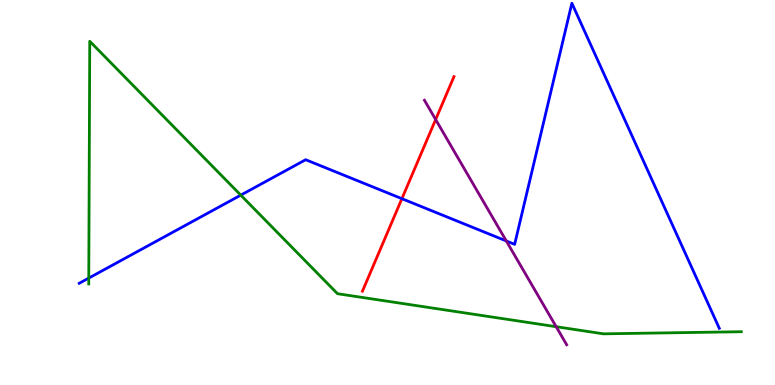[{'lines': ['blue', 'red'], 'intersections': [{'x': 5.19, 'y': 4.84}]}, {'lines': ['green', 'red'], 'intersections': []}, {'lines': ['purple', 'red'], 'intersections': [{'x': 5.62, 'y': 6.9}]}, {'lines': ['blue', 'green'], 'intersections': [{'x': 1.15, 'y': 2.78}, {'x': 3.11, 'y': 4.93}]}, {'lines': ['blue', 'purple'], 'intersections': [{'x': 6.53, 'y': 3.74}]}, {'lines': ['green', 'purple'], 'intersections': [{'x': 7.18, 'y': 1.51}]}]